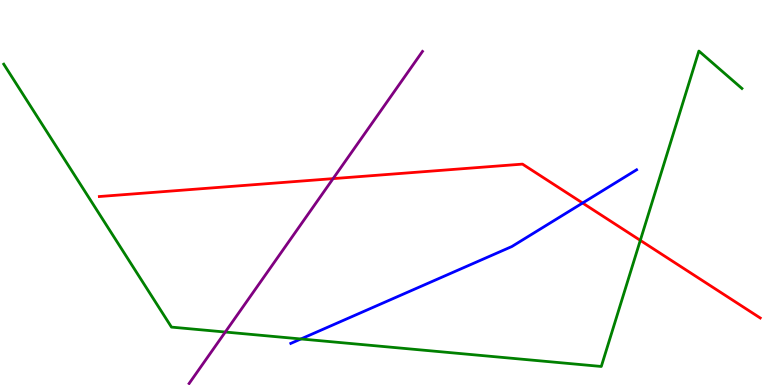[{'lines': ['blue', 'red'], 'intersections': [{'x': 7.52, 'y': 4.73}]}, {'lines': ['green', 'red'], 'intersections': [{'x': 8.26, 'y': 3.76}]}, {'lines': ['purple', 'red'], 'intersections': [{'x': 4.3, 'y': 5.36}]}, {'lines': ['blue', 'green'], 'intersections': [{'x': 3.88, 'y': 1.2}]}, {'lines': ['blue', 'purple'], 'intersections': []}, {'lines': ['green', 'purple'], 'intersections': [{'x': 2.91, 'y': 1.38}]}]